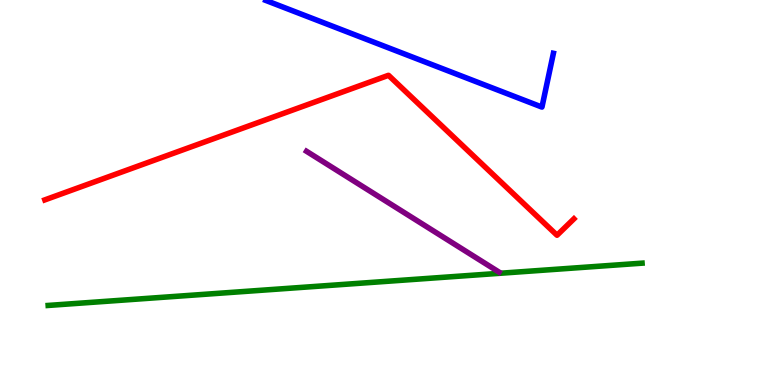[{'lines': ['blue', 'red'], 'intersections': []}, {'lines': ['green', 'red'], 'intersections': []}, {'lines': ['purple', 'red'], 'intersections': []}, {'lines': ['blue', 'green'], 'intersections': []}, {'lines': ['blue', 'purple'], 'intersections': []}, {'lines': ['green', 'purple'], 'intersections': []}]